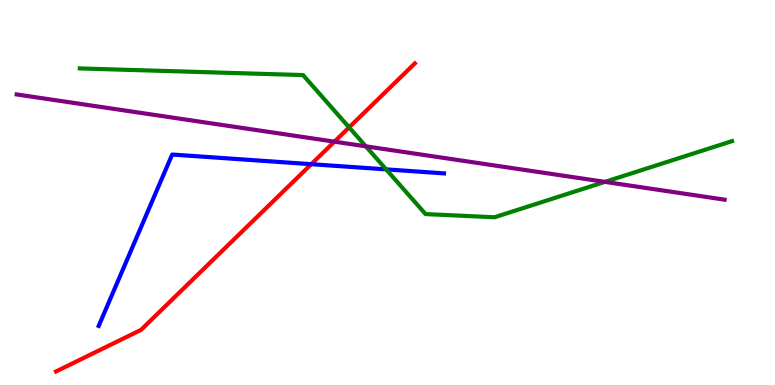[{'lines': ['blue', 'red'], 'intersections': [{'x': 4.02, 'y': 5.74}]}, {'lines': ['green', 'red'], 'intersections': [{'x': 4.5, 'y': 6.69}]}, {'lines': ['purple', 'red'], 'intersections': [{'x': 4.32, 'y': 6.32}]}, {'lines': ['blue', 'green'], 'intersections': [{'x': 4.98, 'y': 5.6}]}, {'lines': ['blue', 'purple'], 'intersections': []}, {'lines': ['green', 'purple'], 'intersections': [{'x': 4.72, 'y': 6.2}, {'x': 7.81, 'y': 5.28}]}]